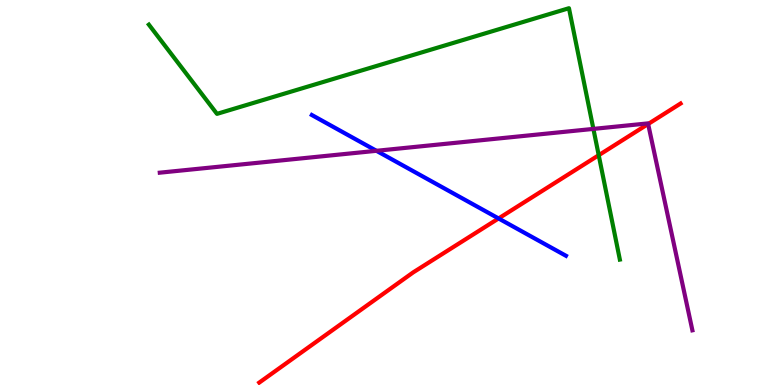[{'lines': ['blue', 'red'], 'intersections': [{'x': 6.43, 'y': 4.33}]}, {'lines': ['green', 'red'], 'intersections': [{'x': 7.73, 'y': 5.97}]}, {'lines': ['purple', 'red'], 'intersections': [{'x': 8.36, 'y': 6.78}]}, {'lines': ['blue', 'green'], 'intersections': []}, {'lines': ['blue', 'purple'], 'intersections': [{'x': 4.86, 'y': 6.08}]}, {'lines': ['green', 'purple'], 'intersections': [{'x': 7.66, 'y': 6.65}]}]